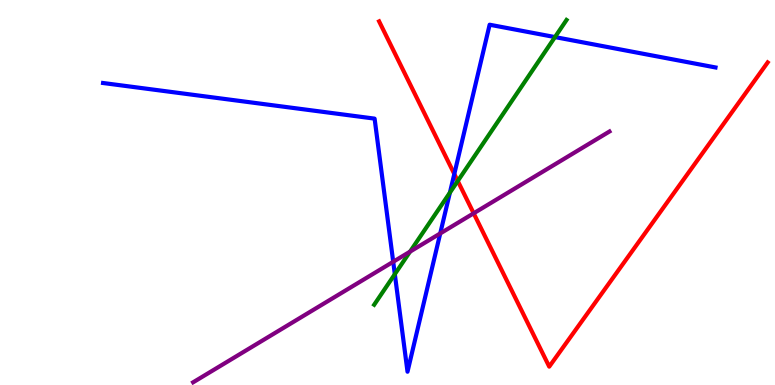[{'lines': ['blue', 'red'], 'intersections': [{'x': 5.86, 'y': 5.48}]}, {'lines': ['green', 'red'], 'intersections': [{'x': 5.91, 'y': 5.3}]}, {'lines': ['purple', 'red'], 'intersections': [{'x': 6.11, 'y': 4.46}]}, {'lines': ['blue', 'green'], 'intersections': [{'x': 5.09, 'y': 2.88}, {'x': 5.81, 'y': 5.0}, {'x': 7.16, 'y': 9.04}]}, {'lines': ['blue', 'purple'], 'intersections': [{'x': 5.07, 'y': 3.2}, {'x': 5.68, 'y': 3.94}]}, {'lines': ['green', 'purple'], 'intersections': [{'x': 5.29, 'y': 3.46}]}]